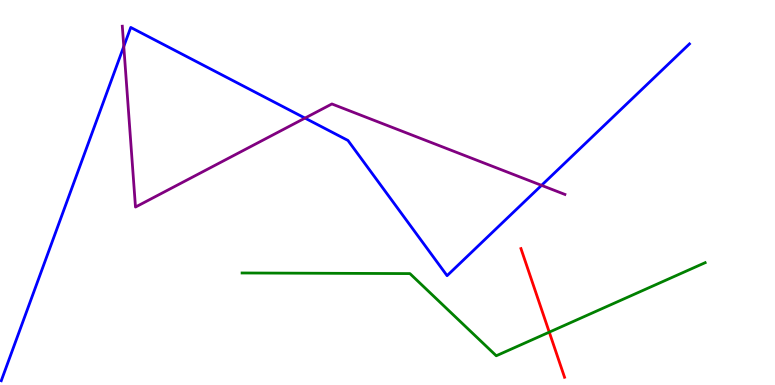[{'lines': ['blue', 'red'], 'intersections': []}, {'lines': ['green', 'red'], 'intersections': [{'x': 7.09, 'y': 1.37}]}, {'lines': ['purple', 'red'], 'intersections': []}, {'lines': ['blue', 'green'], 'intersections': []}, {'lines': ['blue', 'purple'], 'intersections': [{'x': 1.6, 'y': 8.79}, {'x': 3.94, 'y': 6.93}, {'x': 6.99, 'y': 5.19}]}, {'lines': ['green', 'purple'], 'intersections': []}]